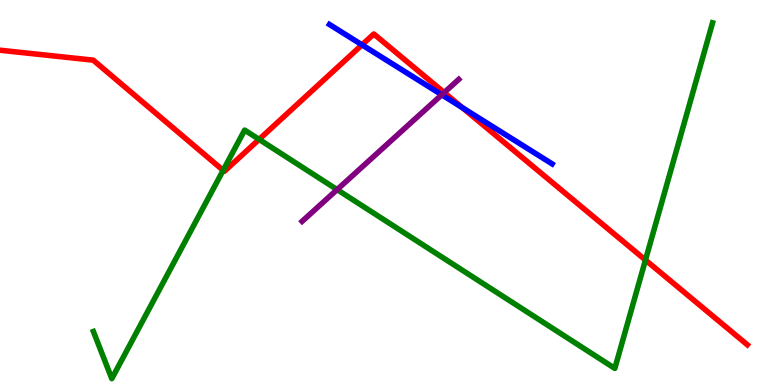[{'lines': ['blue', 'red'], 'intersections': [{'x': 4.67, 'y': 8.84}, {'x': 5.97, 'y': 7.2}]}, {'lines': ['green', 'red'], 'intersections': [{'x': 2.88, 'y': 5.58}, {'x': 3.34, 'y': 6.38}, {'x': 8.33, 'y': 3.25}]}, {'lines': ['purple', 'red'], 'intersections': [{'x': 5.73, 'y': 7.6}]}, {'lines': ['blue', 'green'], 'intersections': []}, {'lines': ['blue', 'purple'], 'intersections': [{'x': 5.7, 'y': 7.54}]}, {'lines': ['green', 'purple'], 'intersections': [{'x': 4.35, 'y': 5.07}]}]